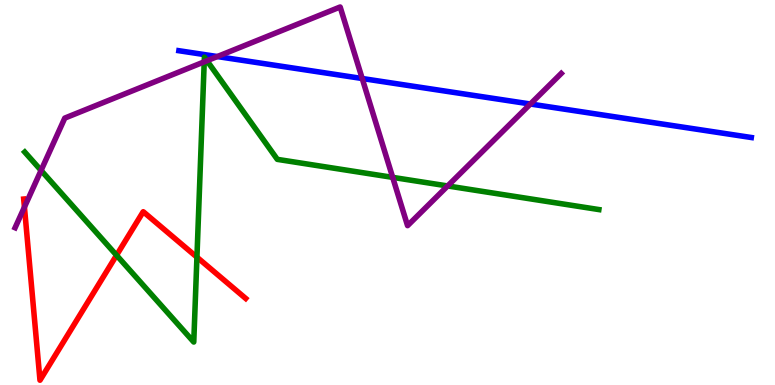[{'lines': ['blue', 'red'], 'intersections': []}, {'lines': ['green', 'red'], 'intersections': [{'x': 1.5, 'y': 3.37}, {'x': 2.54, 'y': 3.32}]}, {'lines': ['purple', 'red'], 'intersections': [{'x': 0.315, 'y': 4.62}]}, {'lines': ['blue', 'green'], 'intersections': []}, {'lines': ['blue', 'purple'], 'intersections': [{'x': 2.8, 'y': 8.53}, {'x': 4.67, 'y': 7.96}, {'x': 6.84, 'y': 7.3}]}, {'lines': ['green', 'purple'], 'intersections': [{'x': 0.53, 'y': 5.57}, {'x': 2.64, 'y': 8.39}, {'x': 2.67, 'y': 8.42}, {'x': 5.07, 'y': 5.39}, {'x': 5.78, 'y': 5.17}]}]